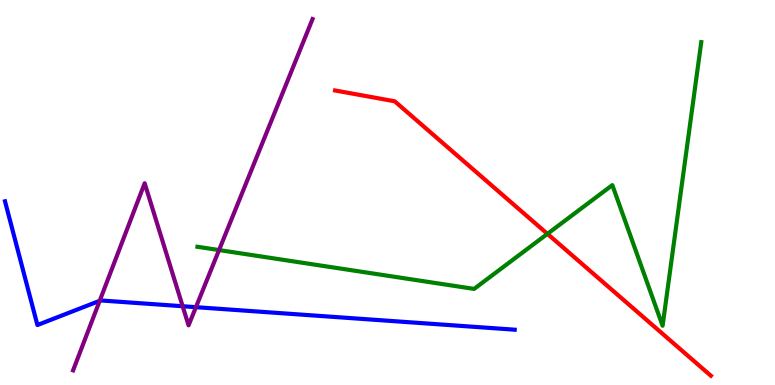[{'lines': ['blue', 'red'], 'intersections': []}, {'lines': ['green', 'red'], 'intersections': [{'x': 7.06, 'y': 3.93}]}, {'lines': ['purple', 'red'], 'intersections': []}, {'lines': ['blue', 'green'], 'intersections': []}, {'lines': ['blue', 'purple'], 'intersections': [{'x': 1.29, 'y': 2.19}, {'x': 2.36, 'y': 2.05}, {'x': 2.53, 'y': 2.02}]}, {'lines': ['green', 'purple'], 'intersections': [{'x': 2.83, 'y': 3.5}]}]